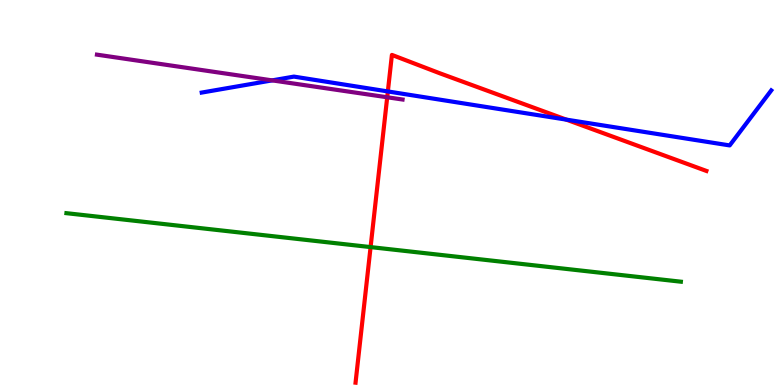[{'lines': ['blue', 'red'], 'intersections': [{'x': 5.0, 'y': 7.62}, {'x': 7.31, 'y': 6.89}]}, {'lines': ['green', 'red'], 'intersections': [{'x': 4.78, 'y': 3.58}]}, {'lines': ['purple', 'red'], 'intersections': [{'x': 5.0, 'y': 7.47}]}, {'lines': ['blue', 'green'], 'intersections': []}, {'lines': ['blue', 'purple'], 'intersections': [{'x': 3.51, 'y': 7.91}]}, {'lines': ['green', 'purple'], 'intersections': []}]